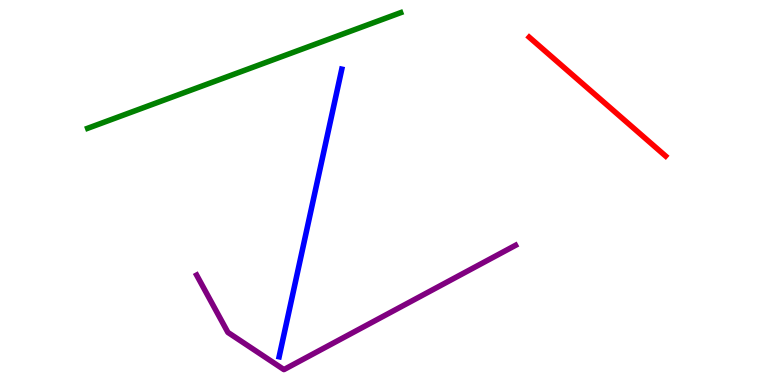[{'lines': ['blue', 'red'], 'intersections': []}, {'lines': ['green', 'red'], 'intersections': []}, {'lines': ['purple', 'red'], 'intersections': []}, {'lines': ['blue', 'green'], 'intersections': []}, {'lines': ['blue', 'purple'], 'intersections': []}, {'lines': ['green', 'purple'], 'intersections': []}]